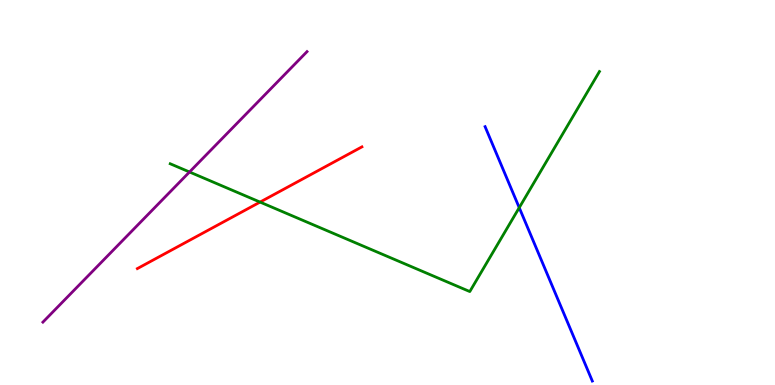[{'lines': ['blue', 'red'], 'intersections': []}, {'lines': ['green', 'red'], 'intersections': [{'x': 3.36, 'y': 4.75}]}, {'lines': ['purple', 'red'], 'intersections': []}, {'lines': ['blue', 'green'], 'intersections': [{'x': 6.7, 'y': 4.61}]}, {'lines': ['blue', 'purple'], 'intersections': []}, {'lines': ['green', 'purple'], 'intersections': [{'x': 2.45, 'y': 5.53}]}]